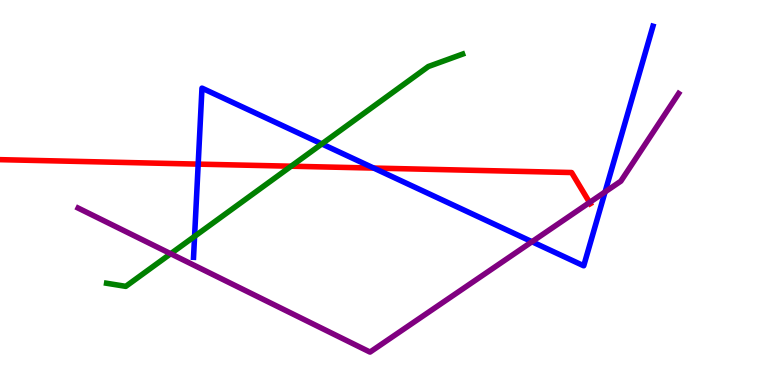[{'lines': ['blue', 'red'], 'intersections': [{'x': 2.56, 'y': 5.74}, {'x': 4.82, 'y': 5.63}]}, {'lines': ['green', 'red'], 'intersections': [{'x': 3.76, 'y': 5.68}]}, {'lines': ['purple', 'red'], 'intersections': [{'x': 7.61, 'y': 4.74}]}, {'lines': ['blue', 'green'], 'intersections': [{'x': 2.51, 'y': 3.86}, {'x': 4.15, 'y': 6.26}]}, {'lines': ['blue', 'purple'], 'intersections': [{'x': 6.86, 'y': 3.72}, {'x': 7.81, 'y': 5.02}]}, {'lines': ['green', 'purple'], 'intersections': [{'x': 2.2, 'y': 3.41}]}]